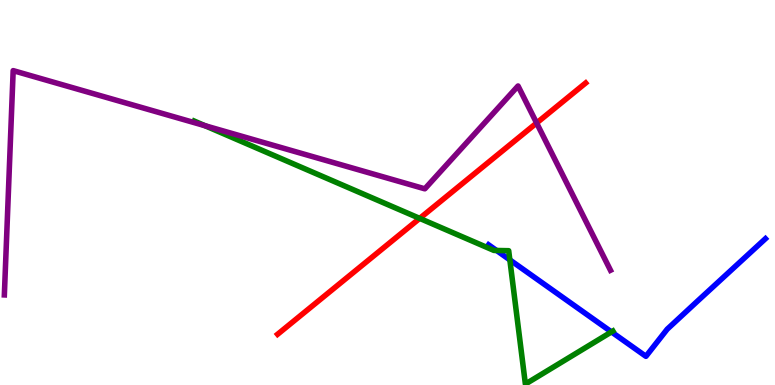[{'lines': ['blue', 'red'], 'intersections': []}, {'lines': ['green', 'red'], 'intersections': [{'x': 5.42, 'y': 4.33}]}, {'lines': ['purple', 'red'], 'intersections': [{'x': 6.92, 'y': 6.81}]}, {'lines': ['blue', 'green'], 'intersections': [{'x': 6.41, 'y': 3.49}, {'x': 6.58, 'y': 3.25}, {'x': 7.89, 'y': 1.38}]}, {'lines': ['blue', 'purple'], 'intersections': []}, {'lines': ['green', 'purple'], 'intersections': [{'x': 2.64, 'y': 6.74}]}]